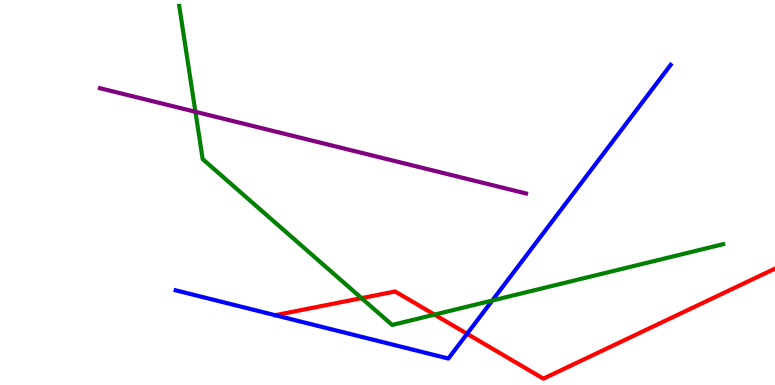[{'lines': ['blue', 'red'], 'intersections': [{'x': 6.03, 'y': 1.33}]}, {'lines': ['green', 'red'], 'intersections': [{'x': 4.66, 'y': 2.26}, {'x': 5.61, 'y': 1.83}]}, {'lines': ['purple', 'red'], 'intersections': []}, {'lines': ['blue', 'green'], 'intersections': [{'x': 6.35, 'y': 2.19}]}, {'lines': ['blue', 'purple'], 'intersections': []}, {'lines': ['green', 'purple'], 'intersections': [{'x': 2.52, 'y': 7.1}]}]